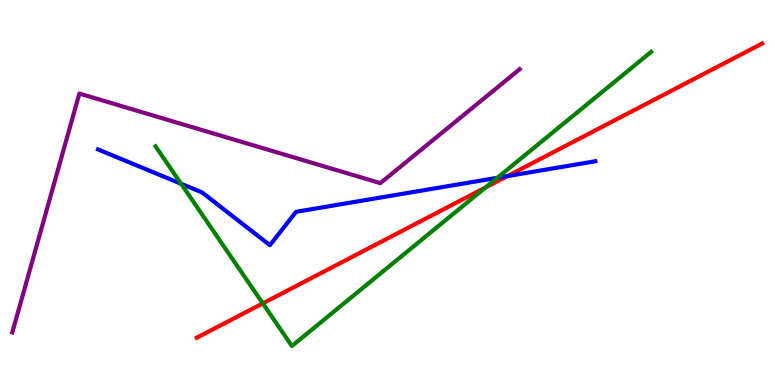[{'lines': ['blue', 'red'], 'intersections': [{'x': 6.55, 'y': 5.43}]}, {'lines': ['green', 'red'], 'intersections': [{'x': 3.39, 'y': 2.12}, {'x': 6.26, 'y': 5.13}]}, {'lines': ['purple', 'red'], 'intersections': []}, {'lines': ['blue', 'green'], 'intersections': [{'x': 2.34, 'y': 5.23}, {'x': 6.42, 'y': 5.38}]}, {'lines': ['blue', 'purple'], 'intersections': []}, {'lines': ['green', 'purple'], 'intersections': []}]